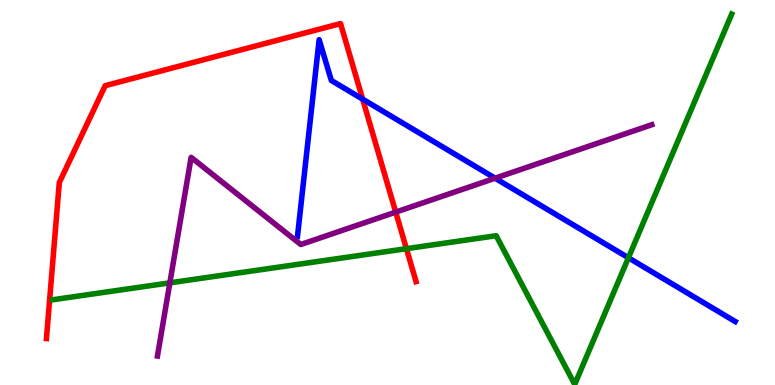[{'lines': ['blue', 'red'], 'intersections': [{'x': 4.68, 'y': 7.42}]}, {'lines': ['green', 'red'], 'intersections': [{'x': 5.24, 'y': 3.54}]}, {'lines': ['purple', 'red'], 'intersections': [{'x': 5.11, 'y': 4.49}]}, {'lines': ['blue', 'green'], 'intersections': [{'x': 8.11, 'y': 3.3}]}, {'lines': ['blue', 'purple'], 'intersections': [{'x': 6.39, 'y': 5.37}]}, {'lines': ['green', 'purple'], 'intersections': [{'x': 2.19, 'y': 2.65}]}]